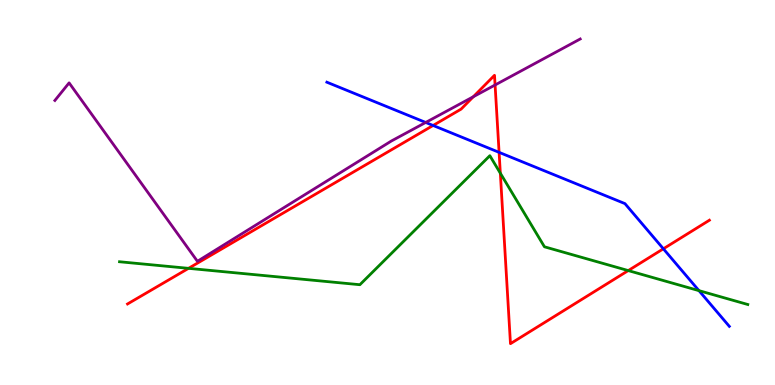[{'lines': ['blue', 'red'], 'intersections': [{'x': 5.59, 'y': 6.74}, {'x': 6.44, 'y': 6.04}, {'x': 8.56, 'y': 3.54}]}, {'lines': ['green', 'red'], 'intersections': [{'x': 2.43, 'y': 3.03}, {'x': 6.46, 'y': 5.5}, {'x': 8.11, 'y': 2.97}]}, {'lines': ['purple', 'red'], 'intersections': [{'x': 6.11, 'y': 7.49}, {'x': 6.39, 'y': 7.79}]}, {'lines': ['blue', 'green'], 'intersections': [{'x': 9.02, 'y': 2.45}]}, {'lines': ['blue', 'purple'], 'intersections': [{'x': 5.49, 'y': 6.82}]}, {'lines': ['green', 'purple'], 'intersections': []}]